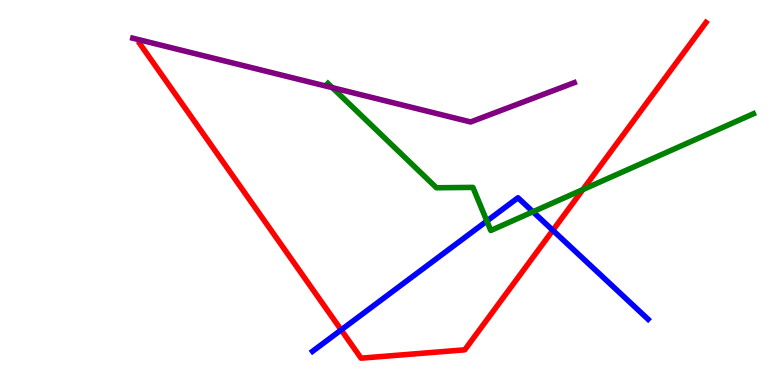[{'lines': ['blue', 'red'], 'intersections': [{'x': 4.4, 'y': 1.43}, {'x': 7.13, 'y': 4.02}]}, {'lines': ['green', 'red'], 'intersections': [{'x': 7.52, 'y': 5.08}]}, {'lines': ['purple', 'red'], 'intersections': []}, {'lines': ['blue', 'green'], 'intersections': [{'x': 6.28, 'y': 4.26}, {'x': 6.88, 'y': 4.5}]}, {'lines': ['blue', 'purple'], 'intersections': []}, {'lines': ['green', 'purple'], 'intersections': [{'x': 4.29, 'y': 7.72}]}]